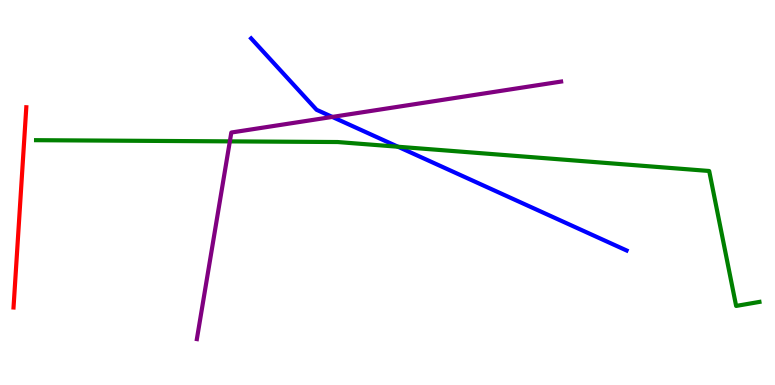[{'lines': ['blue', 'red'], 'intersections': []}, {'lines': ['green', 'red'], 'intersections': []}, {'lines': ['purple', 'red'], 'intersections': []}, {'lines': ['blue', 'green'], 'intersections': [{'x': 5.14, 'y': 6.19}]}, {'lines': ['blue', 'purple'], 'intersections': [{'x': 4.29, 'y': 6.96}]}, {'lines': ['green', 'purple'], 'intersections': [{'x': 2.97, 'y': 6.33}]}]